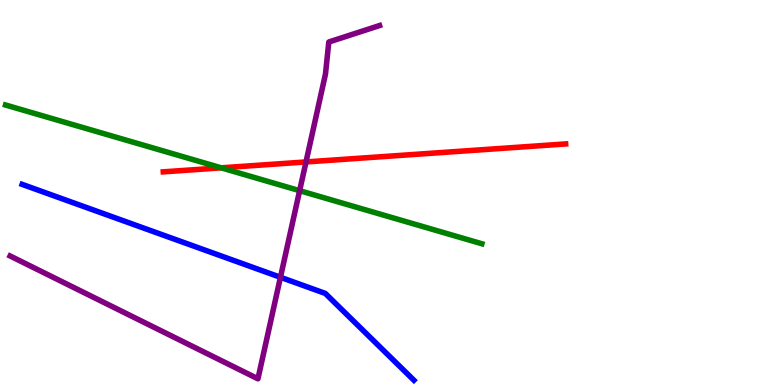[{'lines': ['blue', 'red'], 'intersections': []}, {'lines': ['green', 'red'], 'intersections': [{'x': 2.85, 'y': 5.64}]}, {'lines': ['purple', 'red'], 'intersections': [{'x': 3.95, 'y': 5.79}]}, {'lines': ['blue', 'green'], 'intersections': []}, {'lines': ['blue', 'purple'], 'intersections': [{'x': 3.62, 'y': 2.8}]}, {'lines': ['green', 'purple'], 'intersections': [{'x': 3.87, 'y': 5.05}]}]